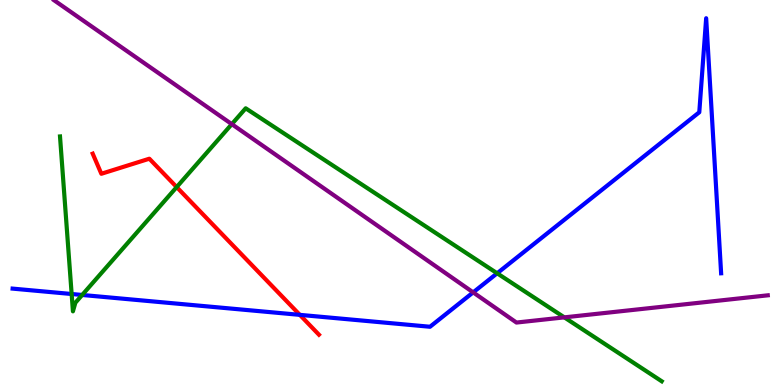[{'lines': ['blue', 'red'], 'intersections': [{'x': 3.87, 'y': 1.82}]}, {'lines': ['green', 'red'], 'intersections': [{'x': 2.28, 'y': 5.14}]}, {'lines': ['purple', 'red'], 'intersections': []}, {'lines': ['blue', 'green'], 'intersections': [{'x': 0.924, 'y': 2.36}, {'x': 1.06, 'y': 2.34}, {'x': 6.41, 'y': 2.9}]}, {'lines': ['blue', 'purple'], 'intersections': [{'x': 6.11, 'y': 2.41}]}, {'lines': ['green', 'purple'], 'intersections': [{'x': 2.99, 'y': 6.78}, {'x': 7.28, 'y': 1.76}]}]